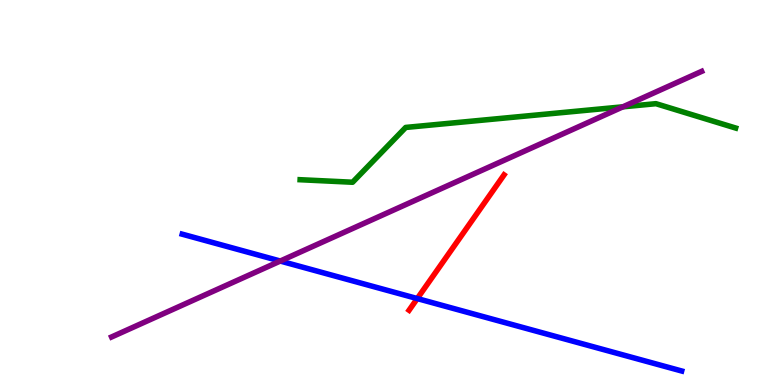[{'lines': ['blue', 'red'], 'intersections': [{'x': 5.38, 'y': 2.25}]}, {'lines': ['green', 'red'], 'intersections': []}, {'lines': ['purple', 'red'], 'intersections': []}, {'lines': ['blue', 'green'], 'intersections': []}, {'lines': ['blue', 'purple'], 'intersections': [{'x': 3.62, 'y': 3.22}]}, {'lines': ['green', 'purple'], 'intersections': [{'x': 8.04, 'y': 7.23}]}]